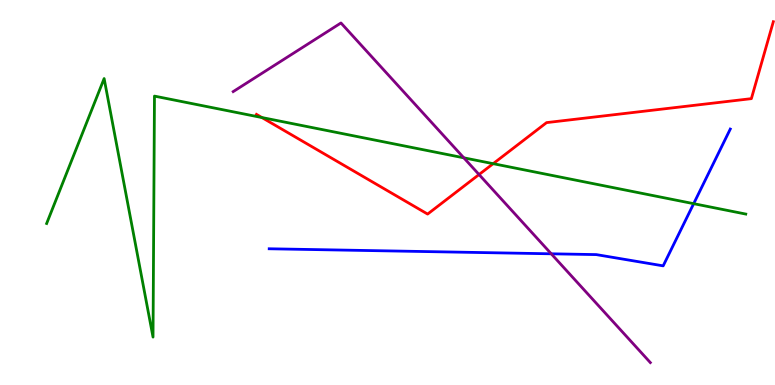[{'lines': ['blue', 'red'], 'intersections': []}, {'lines': ['green', 'red'], 'intersections': [{'x': 3.38, 'y': 6.95}, {'x': 6.36, 'y': 5.75}]}, {'lines': ['purple', 'red'], 'intersections': [{'x': 6.18, 'y': 5.47}]}, {'lines': ['blue', 'green'], 'intersections': [{'x': 8.95, 'y': 4.71}]}, {'lines': ['blue', 'purple'], 'intersections': [{'x': 7.11, 'y': 3.41}]}, {'lines': ['green', 'purple'], 'intersections': [{'x': 5.98, 'y': 5.9}]}]